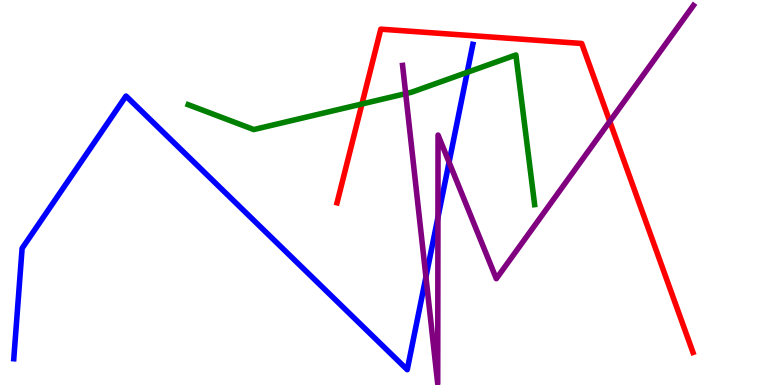[{'lines': ['blue', 'red'], 'intersections': []}, {'lines': ['green', 'red'], 'intersections': [{'x': 4.67, 'y': 7.3}]}, {'lines': ['purple', 'red'], 'intersections': [{'x': 7.87, 'y': 6.85}]}, {'lines': ['blue', 'green'], 'intersections': [{'x': 6.03, 'y': 8.12}]}, {'lines': ['blue', 'purple'], 'intersections': [{'x': 5.5, 'y': 2.81}, {'x': 5.65, 'y': 4.35}, {'x': 5.79, 'y': 5.79}]}, {'lines': ['green', 'purple'], 'intersections': [{'x': 5.23, 'y': 7.57}]}]